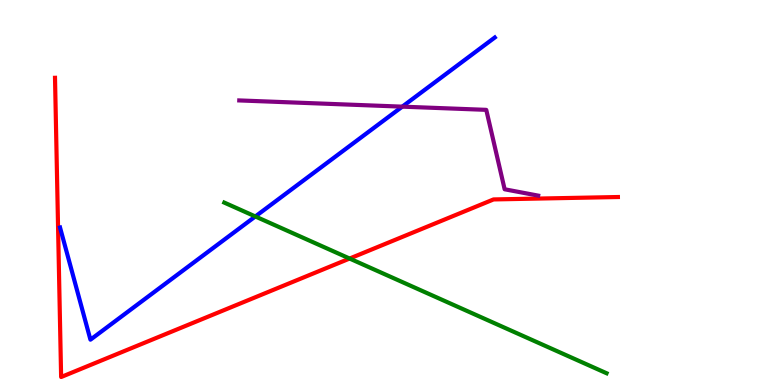[{'lines': ['blue', 'red'], 'intersections': []}, {'lines': ['green', 'red'], 'intersections': [{'x': 4.51, 'y': 3.28}]}, {'lines': ['purple', 'red'], 'intersections': []}, {'lines': ['blue', 'green'], 'intersections': [{'x': 3.29, 'y': 4.38}]}, {'lines': ['blue', 'purple'], 'intersections': [{'x': 5.19, 'y': 7.23}]}, {'lines': ['green', 'purple'], 'intersections': []}]